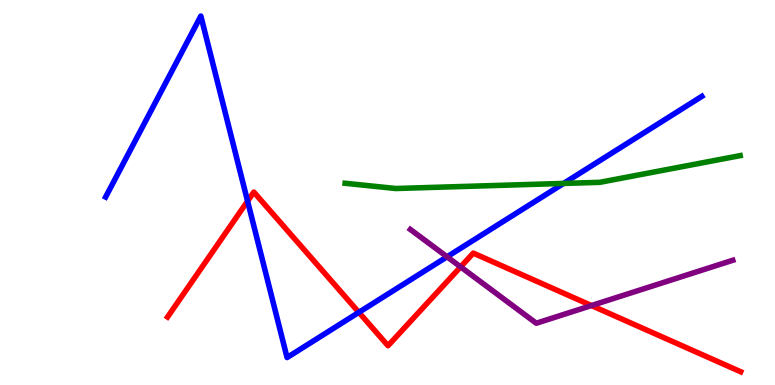[{'lines': ['blue', 'red'], 'intersections': [{'x': 3.19, 'y': 4.78}, {'x': 4.63, 'y': 1.89}]}, {'lines': ['green', 'red'], 'intersections': []}, {'lines': ['purple', 'red'], 'intersections': [{'x': 5.94, 'y': 3.07}, {'x': 7.63, 'y': 2.06}]}, {'lines': ['blue', 'green'], 'intersections': [{'x': 7.27, 'y': 5.24}]}, {'lines': ['blue', 'purple'], 'intersections': [{'x': 5.77, 'y': 3.33}]}, {'lines': ['green', 'purple'], 'intersections': []}]